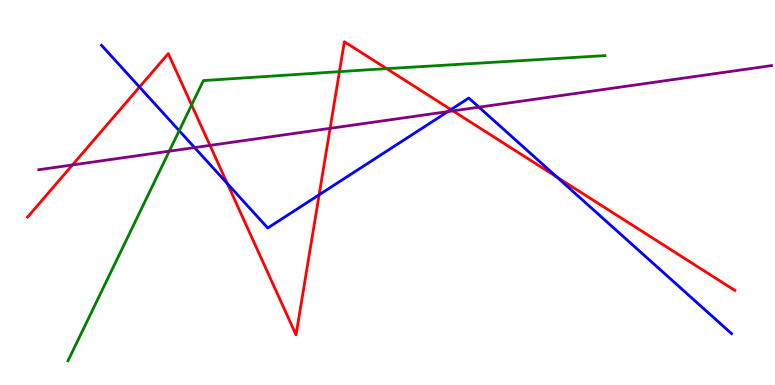[{'lines': ['blue', 'red'], 'intersections': [{'x': 1.8, 'y': 7.74}, {'x': 2.93, 'y': 5.23}, {'x': 4.12, 'y': 4.94}, {'x': 5.82, 'y': 7.15}, {'x': 7.19, 'y': 5.4}]}, {'lines': ['green', 'red'], 'intersections': [{'x': 2.47, 'y': 7.27}, {'x': 4.38, 'y': 8.14}, {'x': 4.99, 'y': 8.22}]}, {'lines': ['purple', 'red'], 'intersections': [{'x': 0.935, 'y': 5.72}, {'x': 2.71, 'y': 6.22}, {'x': 4.26, 'y': 6.67}, {'x': 5.84, 'y': 7.12}]}, {'lines': ['blue', 'green'], 'intersections': [{'x': 2.31, 'y': 6.61}]}, {'lines': ['blue', 'purple'], 'intersections': [{'x': 2.51, 'y': 6.17}, {'x': 5.78, 'y': 7.1}, {'x': 6.18, 'y': 7.22}]}, {'lines': ['green', 'purple'], 'intersections': [{'x': 2.18, 'y': 6.07}]}]